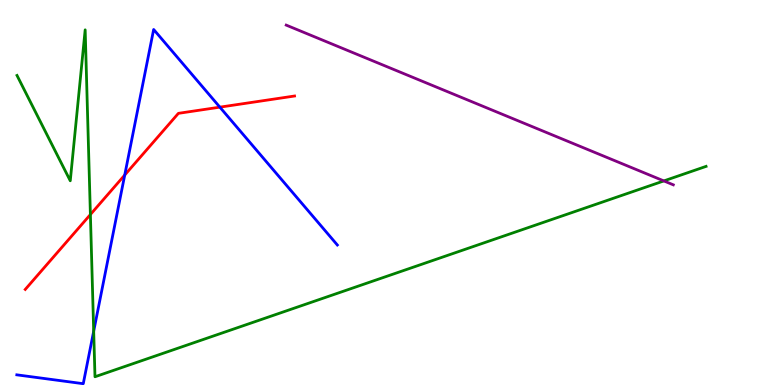[{'lines': ['blue', 'red'], 'intersections': [{'x': 1.61, 'y': 5.45}, {'x': 2.84, 'y': 7.22}]}, {'lines': ['green', 'red'], 'intersections': [{'x': 1.17, 'y': 4.43}]}, {'lines': ['purple', 'red'], 'intersections': []}, {'lines': ['blue', 'green'], 'intersections': [{'x': 1.21, 'y': 1.4}]}, {'lines': ['blue', 'purple'], 'intersections': []}, {'lines': ['green', 'purple'], 'intersections': [{'x': 8.57, 'y': 5.3}]}]